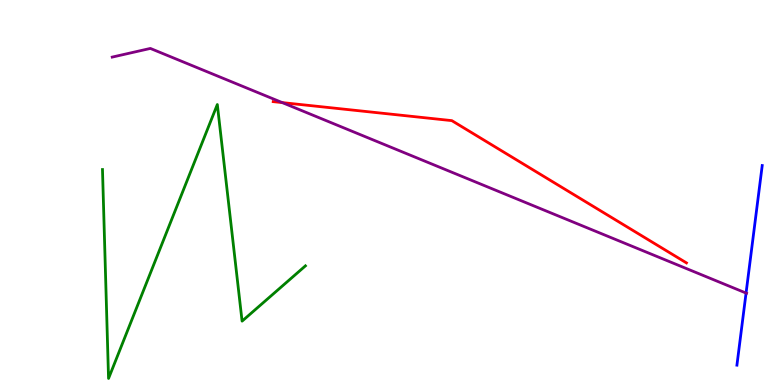[{'lines': ['blue', 'red'], 'intersections': []}, {'lines': ['green', 'red'], 'intersections': []}, {'lines': ['purple', 'red'], 'intersections': [{'x': 3.64, 'y': 7.34}]}, {'lines': ['blue', 'green'], 'intersections': []}, {'lines': ['blue', 'purple'], 'intersections': [{'x': 9.63, 'y': 2.39}]}, {'lines': ['green', 'purple'], 'intersections': []}]